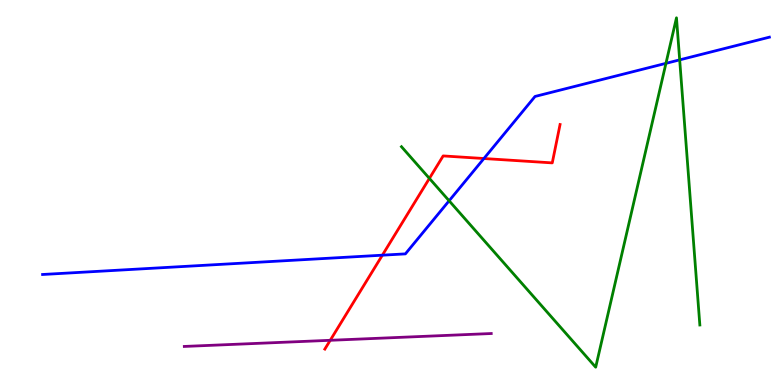[{'lines': ['blue', 'red'], 'intersections': [{'x': 4.93, 'y': 3.37}, {'x': 6.24, 'y': 5.88}]}, {'lines': ['green', 'red'], 'intersections': [{'x': 5.54, 'y': 5.37}]}, {'lines': ['purple', 'red'], 'intersections': [{'x': 4.26, 'y': 1.16}]}, {'lines': ['blue', 'green'], 'intersections': [{'x': 5.8, 'y': 4.78}, {'x': 8.59, 'y': 8.35}, {'x': 8.77, 'y': 8.44}]}, {'lines': ['blue', 'purple'], 'intersections': []}, {'lines': ['green', 'purple'], 'intersections': []}]